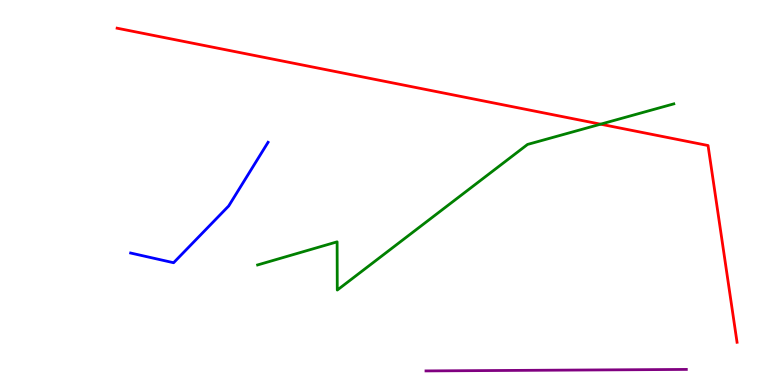[{'lines': ['blue', 'red'], 'intersections': []}, {'lines': ['green', 'red'], 'intersections': [{'x': 7.75, 'y': 6.77}]}, {'lines': ['purple', 'red'], 'intersections': []}, {'lines': ['blue', 'green'], 'intersections': []}, {'lines': ['blue', 'purple'], 'intersections': []}, {'lines': ['green', 'purple'], 'intersections': []}]